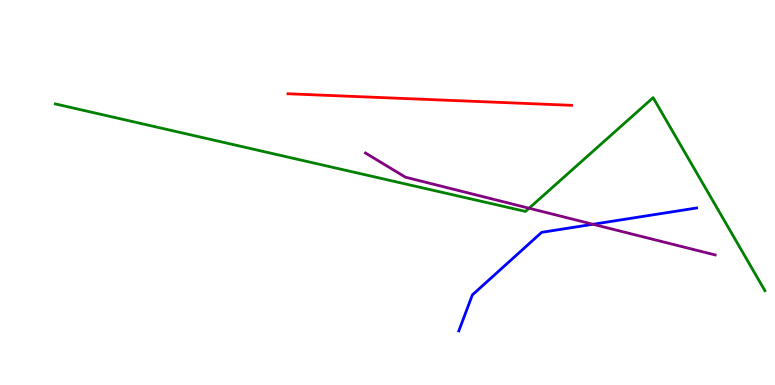[{'lines': ['blue', 'red'], 'intersections': []}, {'lines': ['green', 'red'], 'intersections': []}, {'lines': ['purple', 'red'], 'intersections': []}, {'lines': ['blue', 'green'], 'intersections': []}, {'lines': ['blue', 'purple'], 'intersections': [{'x': 7.65, 'y': 4.17}]}, {'lines': ['green', 'purple'], 'intersections': [{'x': 6.83, 'y': 4.59}]}]